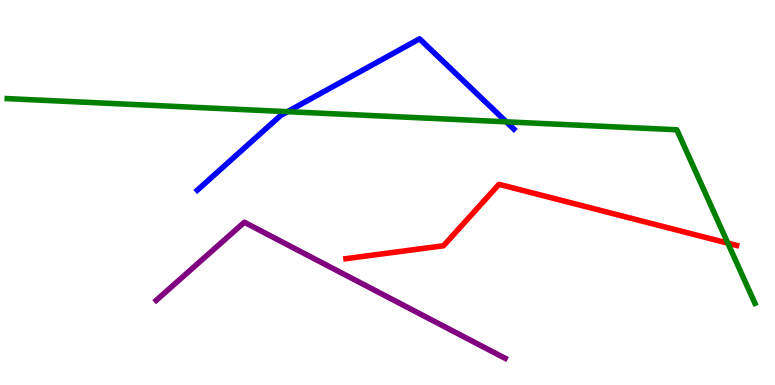[{'lines': ['blue', 'red'], 'intersections': []}, {'lines': ['green', 'red'], 'intersections': [{'x': 9.39, 'y': 3.68}]}, {'lines': ['purple', 'red'], 'intersections': []}, {'lines': ['blue', 'green'], 'intersections': [{'x': 3.71, 'y': 7.1}, {'x': 6.53, 'y': 6.84}]}, {'lines': ['blue', 'purple'], 'intersections': []}, {'lines': ['green', 'purple'], 'intersections': []}]